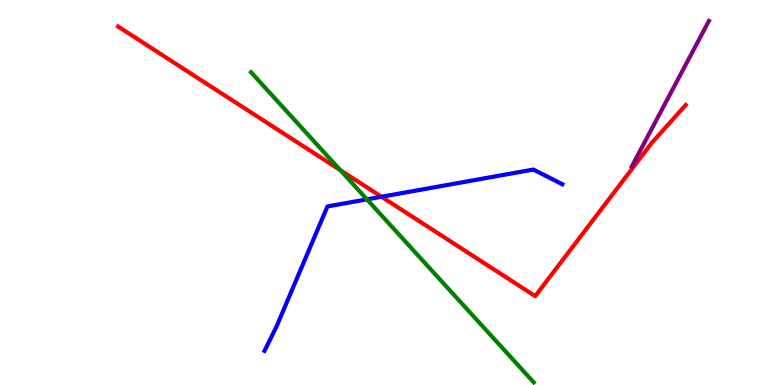[{'lines': ['blue', 'red'], 'intersections': [{'x': 4.92, 'y': 4.89}]}, {'lines': ['green', 'red'], 'intersections': [{'x': 4.39, 'y': 5.58}]}, {'lines': ['purple', 'red'], 'intersections': []}, {'lines': ['blue', 'green'], 'intersections': [{'x': 4.73, 'y': 4.82}]}, {'lines': ['blue', 'purple'], 'intersections': []}, {'lines': ['green', 'purple'], 'intersections': []}]